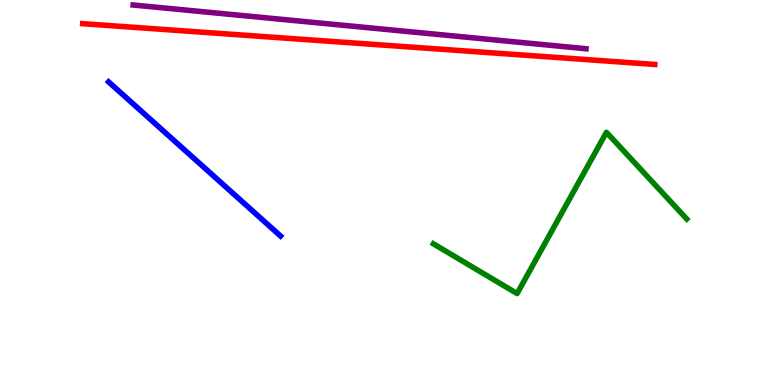[{'lines': ['blue', 'red'], 'intersections': []}, {'lines': ['green', 'red'], 'intersections': []}, {'lines': ['purple', 'red'], 'intersections': []}, {'lines': ['blue', 'green'], 'intersections': []}, {'lines': ['blue', 'purple'], 'intersections': []}, {'lines': ['green', 'purple'], 'intersections': []}]